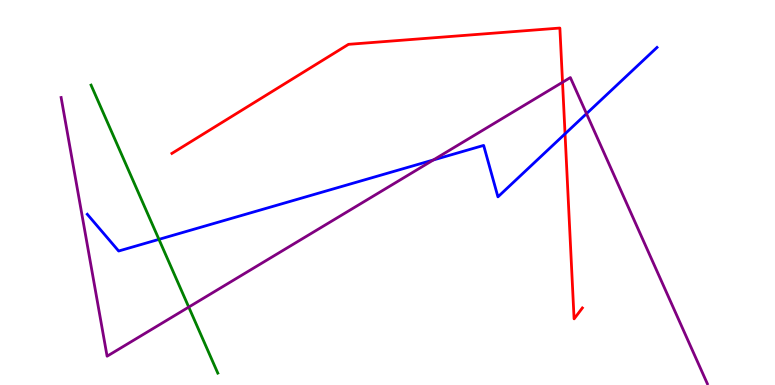[{'lines': ['blue', 'red'], 'intersections': [{'x': 7.29, 'y': 6.52}]}, {'lines': ['green', 'red'], 'intersections': []}, {'lines': ['purple', 'red'], 'intersections': [{'x': 7.26, 'y': 7.86}]}, {'lines': ['blue', 'green'], 'intersections': [{'x': 2.05, 'y': 3.78}]}, {'lines': ['blue', 'purple'], 'intersections': [{'x': 5.59, 'y': 5.85}, {'x': 7.57, 'y': 7.05}]}, {'lines': ['green', 'purple'], 'intersections': [{'x': 2.44, 'y': 2.02}]}]